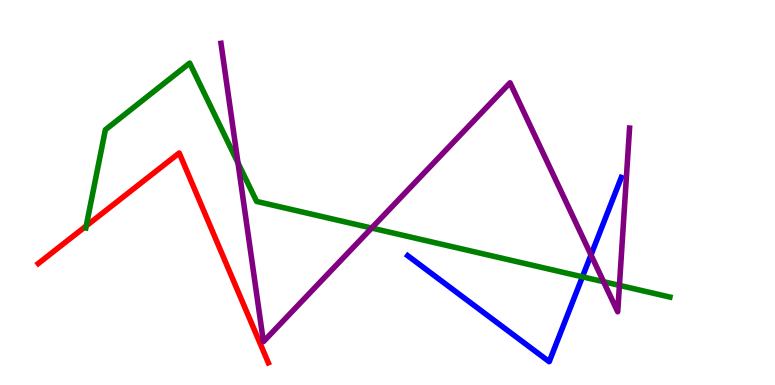[{'lines': ['blue', 'red'], 'intersections': []}, {'lines': ['green', 'red'], 'intersections': [{'x': 1.11, 'y': 4.13}]}, {'lines': ['purple', 'red'], 'intersections': []}, {'lines': ['blue', 'green'], 'intersections': [{'x': 7.52, 'y': 2.81}]}, {'lines': ['blue', 'purple'], 'intersections': [{'x': 7.63, 'y': 3.38}]}, {'lines': ['green', 'purple'], 'intersections': [{'x': 3.07, 'y': 5.77}, {'x': 4.8, 'y': 4.08}, {'x': 7.79, 'y': 2.68}, {'x': 7.99, 'y': 2.59}]}]